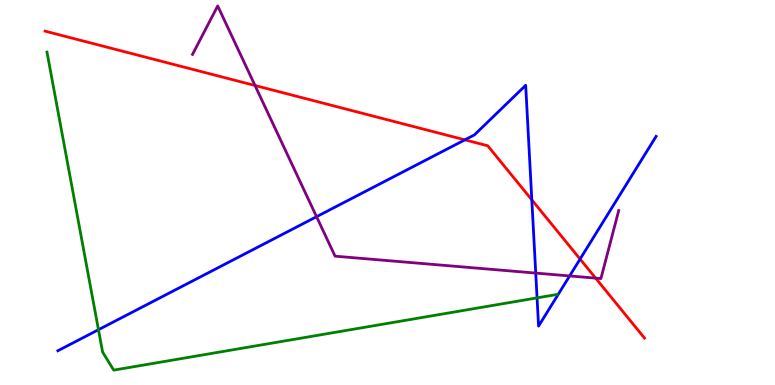[{'lines': ['blue', 'red'], 'intersections': [{'x': 6.0, 'y': 6.37}, {'x': 6.86, 'y': 4.81}, {'x': 7.49, 'y': 3.27}]}, {'lines': ['green', 'red'], 'intersections': []}, {'lines': ['purple', 'red'], 'intersections': [{'x': 3.29, 'y': 7.78}, {'x': 7.69, 'y': 2.78}]}, {'lines': ['blue', 'green'], 'intersections': [{'x': 1.27, 'y': 1.44}, {'x': 6.93, 'y': 2.26}]}, {'lines': ['blue', 'purple'], 'intersections': [{'x': 4.08, 'y': 4.37}, {'x': 6.91, 'y': 2.91}, {'x': 7.35, 'y': 2.83}]}, {'lines': ['green', 'purple'], 'intersections': []}]